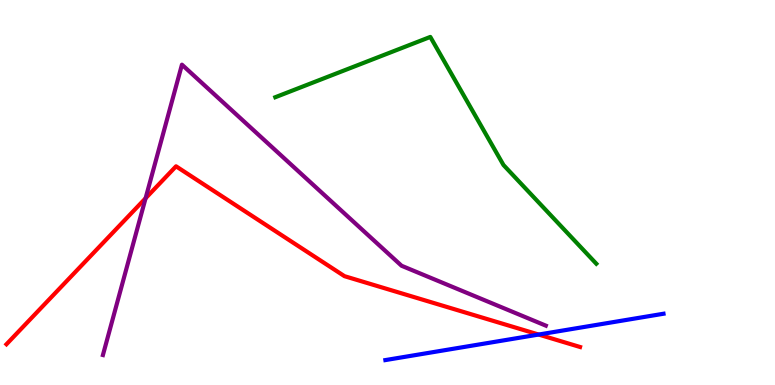[{'lines': ['blue', 'red'], 'intersections': [{'x': 6.95, 'y': 1.31}]}, {'lines': ['green', 'red'], 'intersections': []}, {'lines': ['purple', 'red'], 'intersections': [{'x': 1.88, 'y': 4.85}]}, {'lines': ['blue', 'green'], 'intersections': []}, {'lines': ['blue', 'purple'], 'intersections': []}, {'lines': ['green', 'purple'], 'intersections': []}]